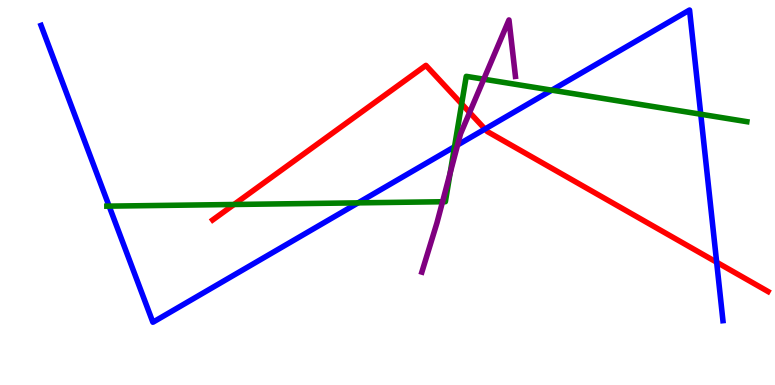[{'lines': ['blue', 'red'], 'intersections': [{'x': 6.26, 'y': 6.65}, {'x': 9.25, 'y': 3.19}]}, {'lines': ['green', 'red'], 'intersections': [{'x': 3.02, 'y': 4.69}, {'x': 5.96, 'y': 7.3}]}, {'lines': ['purple', 'red'], 'intersections': [{'x': 6.06, 'y': 7.08}]}, {'lines': ['blue', 'green'], 'intersections': [{'x': 1.41, 'y': 4.65}, {'x': 4.62, 'y': 4.73}, {'x': 5.86, 'y': 6.19}, {'x': 7.12, 'y': 7.66}, {'x': 9.04, 'y': 7.03}]}, {'lines': ['blue', 'purple'], 'intersections': [{'x': 5.9, 'y': 6.23}]}, {'lines': ['green', 'purple'], 'intersections': [{'x': 5.71, 'y': 4.76}, {'x': 5.81, 'y': 5.51}, {'x': 6.24, 'y': 7.94}]}]